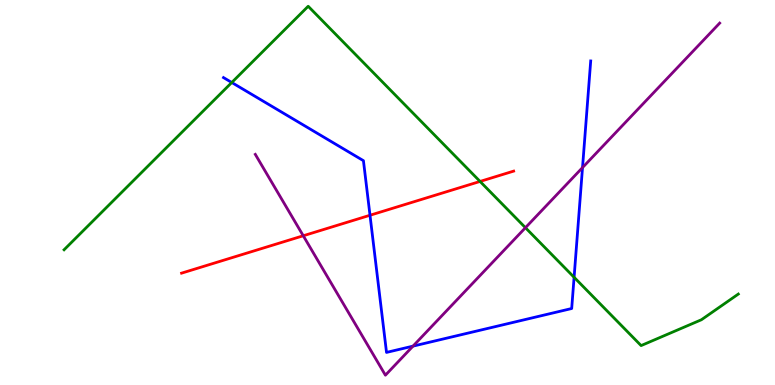[{'lines': ['blue', 'red'], 'intersections': [{'x': 4.77, 'y': 4.41}]}, {'lines': ['green', 'red'], 'intersections': [{'x': 6.19, 'y': 5.29}]}, {'lines': ['purple', 'red'], 'intersections': [{'x': 3.91, 'y': 3.88}]}, {'lines': ['blue', 'green'], 'intersections': [{'x': 2.99, 'y': 7.86}, {'x': 7.41, 'y': 2.8}]}, {'lines': ['blue', 'purple'], 'intersections': [{'x': 5.33, 'y': 1.01}, {'x': 7.52, 'y': 5.65}]}, {'lines': ['green', 'purple'], 'intersections': [{'x': 6.78, 'y': 4.09}]}]